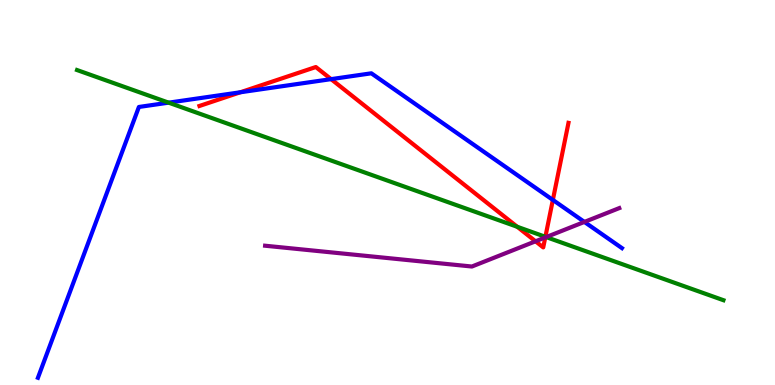[{'lines': ['blue', 'red'], 'intersections': [{'x': 3.1, 'y': 7.6}, {'x': 4.27, 'y': 7.94}, {'x': 7.13, 'y': 4.81}]}, {'lines': ['green', 'red'], 'intersections': [{'x': 6.67, 'y': 4.11}, {'x': 7.04, 'y': 3.85}]}, {'lines': ['purple', 'red'], 'intersections': [{'x': 6.91, 'y': 3.73}, {'x': 7.04, 'y': 3.83}]}, {'lines': ['blue', 'green'], 'intersections': [{'x': 2.18, 'y': 7.33}]}, {'lines': ['blue', 'purple'], 'intersections': [{'x': 7.54, 'y': 4.24}]}, {'lines': ['green', 'purple'], 'intersections': [{'x': 7.05, 'y': 3.84}]}]